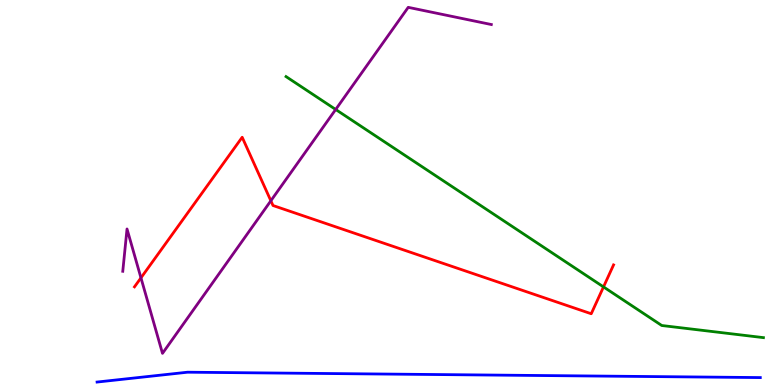[{'lines': ['blue', 'red'], 'intersections': []}, {'lines': ['green', 'red'], 'intersections': [{'x': 7.79, 'y': 2.55}]}, {'lines': ['purple', 'red'], 'intersections': [{'x': 1.82, 'y': 2.78}, {'x': 3.49, 'y': 4.79}]}, {'lines': ['blue', 'green'], 'intersections': []}, {'lines': ['blue', 'purple'], 'intersections': []}, {'lines': ['green', 'purple'], 'intersections': [{'x': 4.33, 'y': 7.16}]}]